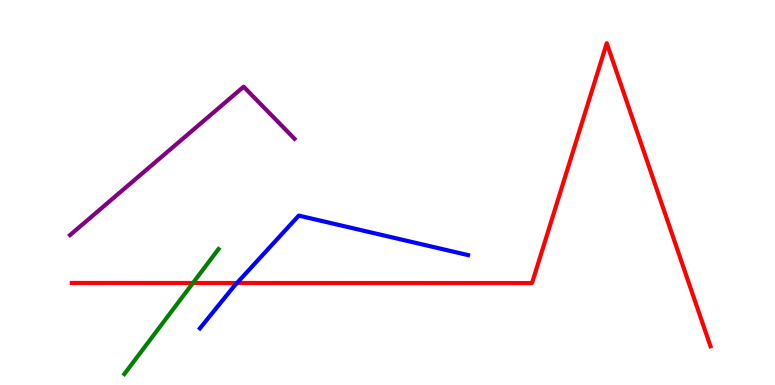[{'lines': ['blue', 'red'], 'intersections': [{'x': 3.06, 'y': 2.65}]}, {'lines': ['green', 'red'], 'intersections': [{'x': 2.49, 'y': 2.65}]}, {'lines': ['purple', 'red'], 'intersections': []}, {'lines': ['blue', 'green'], 'intersections': []}, {'lines': ['blue', 'purple'], 'intersections': []}, {'lines': ['green', 'purple'], 'intersections': []}]